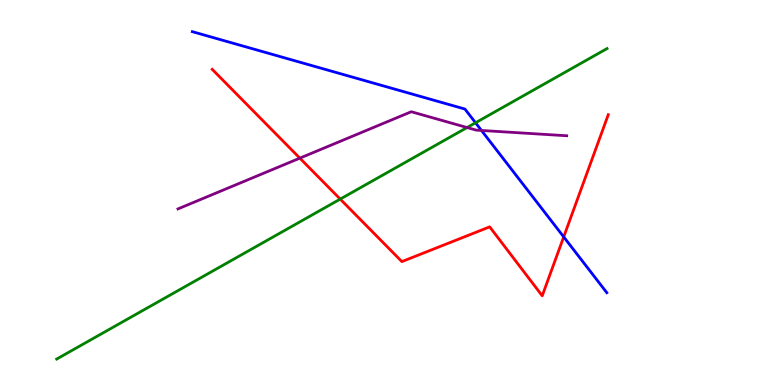[{'lines': ['blue', 'red'], 'intersections': [{'x': 7.27, 'y': 3.85}]}, {'lines': ['green', 'red'], 'intersections': [{'x': 4.39, 'y': 4.83}]}, {'lines': ['purple', 'red'], 'intersections': [{'x': 3.87, 'y': 5.89}]}, {'lines': ['blue', 'green'], 'intersections': [{'x': 6.14, 'y': 6.81}]}, {'lines': ['blue', 'purple'], 'intersections': [{'x': 6.21, 'y': 6.61}]}, {'lines': ['green', 'purple'], 'intersections': [{'x': 6.03, 'y': 6.69}]}]